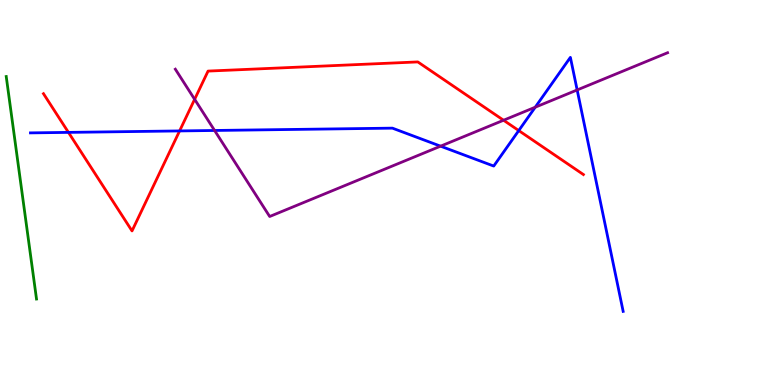[{'lines': ['blue', 'red'], 'intersections': [{'x': 0.883, 'y': 6.56}, {'x': 2.32, 'y': 6.6}, {'x': 6.69, 'y': 6.61}]}, {'lines': ['green', 'red'], 'intersections': []}, {'lines': ['purple', 'red'], 'intersections': [{'x': 2.51, 'y': 7.42}, {'x': 6.5, 'y': 6.88}]}, {'lines': ['blue', 'green'], 'intersections': []}, {'lines': ['blue', 'purple'], 'intersections': [{'x': 2.77, 'y': 6.61}, {'x': 5.68, 'y': 6.2}, {'x': 6.91, 'y': 7.22}, {'x': 7.45, 'y': 7.66}]}, {'lines': ['green', 'purple'], 'intersections': []}]